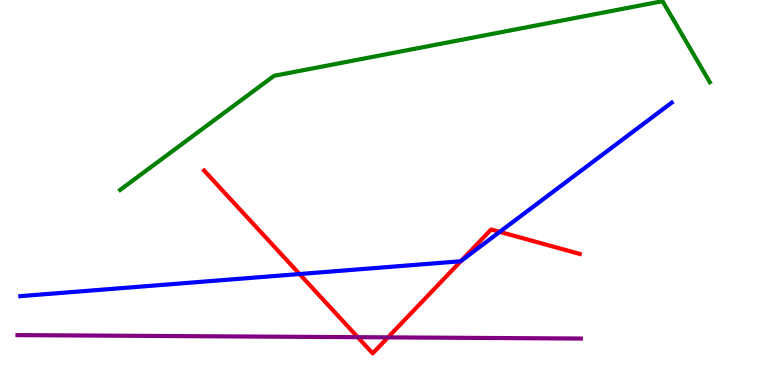[{'lines': ['blue', 'red'], 'intersections': [{'x': 3.86, 'y': 2.88}, {'x': 5.95, 'y': 3.22}, {'x': 6.45, 'y': 3.98}]}, {'lines': ['green', 'red'], 'intersections': []}, {'lines': ['purple', 'red'], 'intersections': [{'x': 4.62, 'y': 1.24}, {'x': 5.01, 'y': 1.24}]}, {'lines': ['blue', 'green'], 'intersections': []}, {'lines': ['blue', 'purple'], 'intersections': []}, {'lines': ['green', 'purple'], 'intersections': []}]